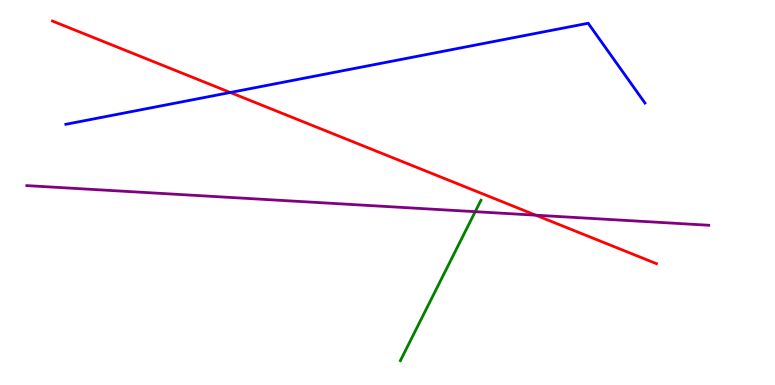[{'lines': ['blue', 'red'], 'intersections': [{'x': 2.97, 'y': 7.6}]}, {'lines': ['green', 'red'], 'intersections': []}, {'lines': ['purple', 'red'], 'intersections': [{'x': 6.91, 'y': 4.41}]}, {'lines': ['blue', 'green'], 'intersections': []}, {'lines': ['blue', 'purple'], 'intersections': []}, {'lines': ['green', 'purple'], 'intersections': [{'x': 6.13, 'y': 4.5}]}]